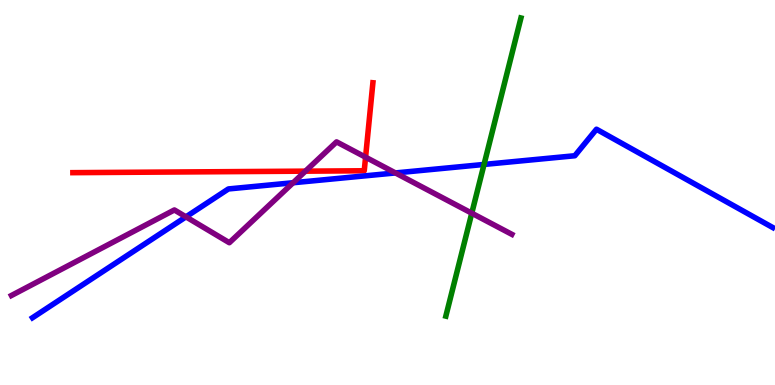[{'lines': ['blue', 'red'], 'intersections': []}, {'lines': ['green', 'red'], 'intersections': []}, {'lines': ['purple', 'red'], 'intersections': [{'x': 3.94, 'y': 5.55}, {'x': 4.72, 'y': 5.92}]}, {'lines': ['blue', 'green'], 'intersections': [{'x': 6.25, 'y': 5.73}]}, {'lines': ['blue', 'purple'], 'intersections': [{'x': 2.4, 'y': 4.37}, {'x': 3.78, 'y': 5.25}, {'x': 5.1, 'y': 5.51}]}, {'lines': ['green', 'purple'], 'intersections': [{'x': 6.09, 'y': 4.46}]}]